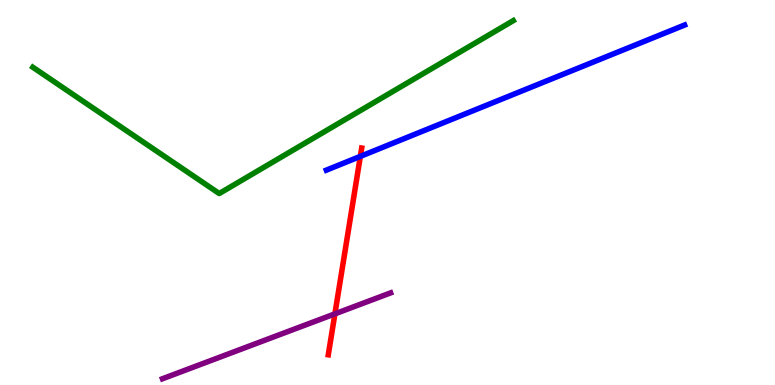[{'lines': ['blue', 'red'], 'intersections': [{'x': 4.65, 'y': 5.94}]}, {'lines': ['green', 'red'], 'intersections': []}, {'lines': ['purple', 'red'], 'intersections': [{'x': 4.32, 'y': 1.85}]}, {'lines': ['blue', 'green'], 'intersections': []}, {'lines': ['blue', 'purple'], 'intersections': []}, {'lines': ['green', 'purple'], 'intersections': []}]